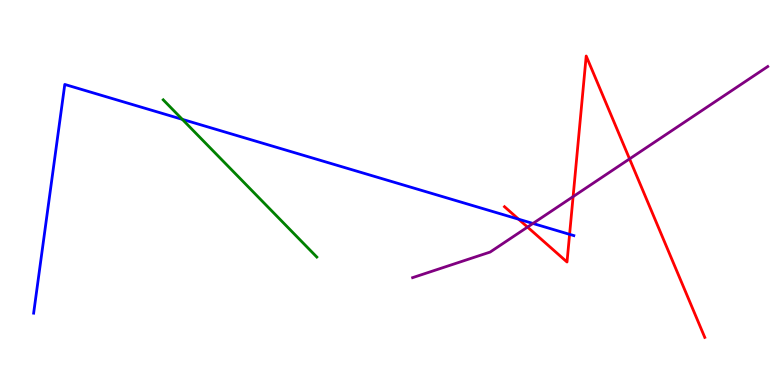[{'lines': ['blue', 'red'], 'intersections': [{'x': 6.69, 'y': 4.31}, {'x': 7.35, 'y': 3.91}]}, {'lines': ['green', 'red'], 'intersections': []}, {'lines': ['purple', 'red'], 'intersections': [{'x': 6.81, 'y': 4.1}, {'x': 7.39, 'y': 4.89}, {'x': 8.12, 'y': 5.87}]}, {'lines': ['blue', 'green'], 'intersections': [{'x': 2.35, 'y': 6.9}]}, {'lines': ['blue', 'purple'], 'intersections': [{'x': 6.88, 'y': 4.2}]}, {'lines': ['green', 'purple'], 'intersections': []}]